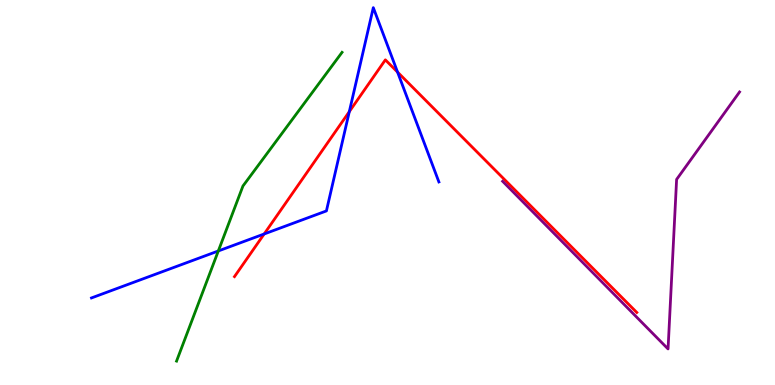[{'lines': ['blue', 'red'], 'intersections': [{'x': 3.41, 'y': 3.92}, {'x': 4.51, 'y': 7.1}, {'x': 5.13, 'y': 8.13}]}, {'lines': ['green', 'red'], 'intersections': []}, {'lines': ['purple', 'red'], 'intersections': []}, {'lines': ['blue', 'green'], 'intersections': [{'x': 2.82, 'y': 3.48}]}, {'lines': ['blue', 'purple'], 'intersections': []}, {'lines': ['green', 'purple'], 'intersections': []}]